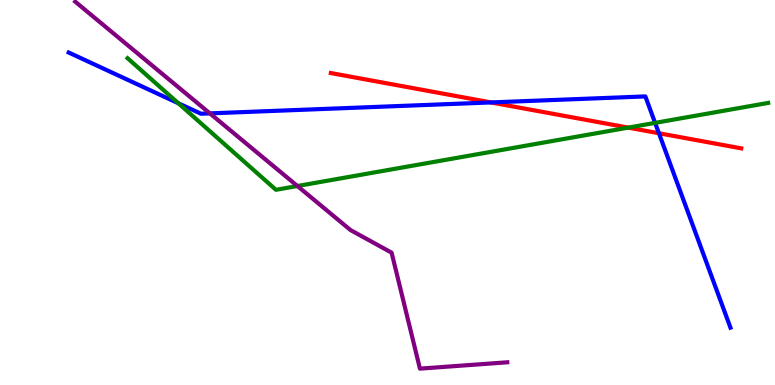[{'lines': ['blue', 'red'], 'intersections': [{'x': 6.34, 'y': 7.34}, {'x': 8.5, 'y': 6.54}]}, {'lines': ['green', 'red'], 'intersections': [{'x': 8.11, 'y': 6.69}]}, {'lines': ['purple', 'red'], 'intersections': []}, {'lines': ['blue', 'green'], 'intersections': [{'x': 2.3, 'y': 7.32}, {'x': 8.45, 'y': 6.81}]}, {'lines': ['blue', 'purple'], 'intersections': [{'x': 2.71, 'y': 7.05}]}, {'lines': ['green', 'purple'], 'intersections': [{'x': 3.84, 'y': 5.17}]}]